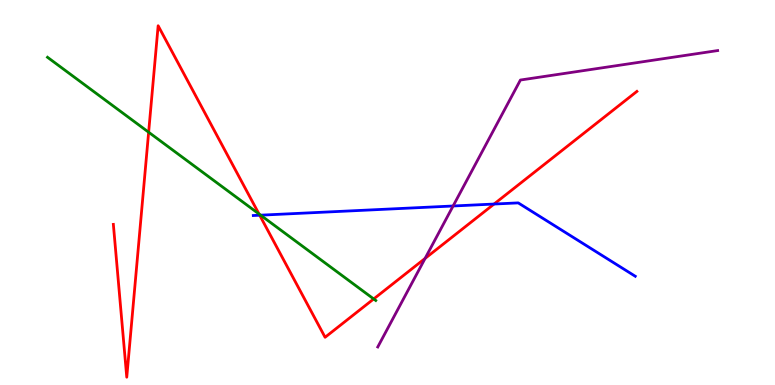[{'lines': ['blue', 'red'], 'intersections': [{'x': 3.35, 'y': 4.41}, {'x': 6.37, 'y': 4.7}]}, {'lines': ['green', 'red'], 'intersections': [{'x': 1.92, 'y': 6.57}, {'x': 3.34, 'y': 4.44}, {'x': 4.82, 'y': 2.24}]}, {'lines': ['purple', 'red'], 'intersections': [{'x': 5.48, 'y': 3.29}]}, {'lines': ['blue', 'green'], 'intersections': [{'x': 3.36, 'y': 4.41}]}, {'lines': ['blue', 'purple'], 'intersections': [{'x': 5.85, 'y': 4.65}]}, {'lines': ['green', 'purple'], 'intersections': []}]